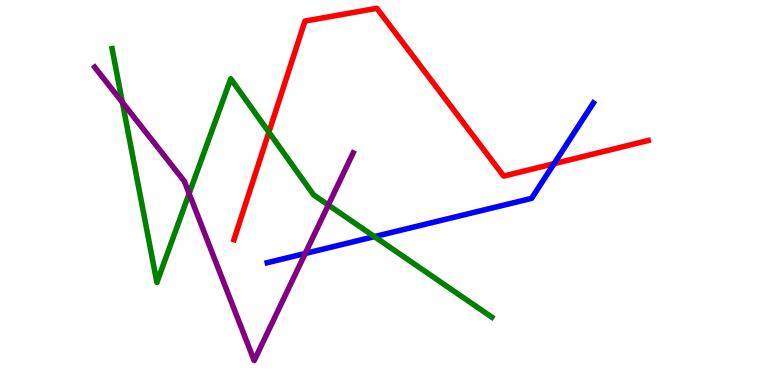[{'lines': ['blue', 'red'], 'intersections': [{'x': 7.15, 'y': 5.75}]}, {'lines': ['green', 'red'], 'intersections': [{'x': 3.47, 'y': 6.57}]}, {'lines': ['purple', 'red'], 'intersections': []}, {'lines': ['blue', 'green'], 'intersections': [{'x': 4.83, 'y': 3.85}]}, {'lines': ['blue', 'purple'], 'intersections': [{'x': 3.94, 'y': 3.42}]}, {'lines': ['green', 'purple'], 'intersections': [{'x': 1.58, 'y': 7.34}, {'x': 2.44, 'y': 4.97}, {'x': 4.24, 'y': 4.68}]}]